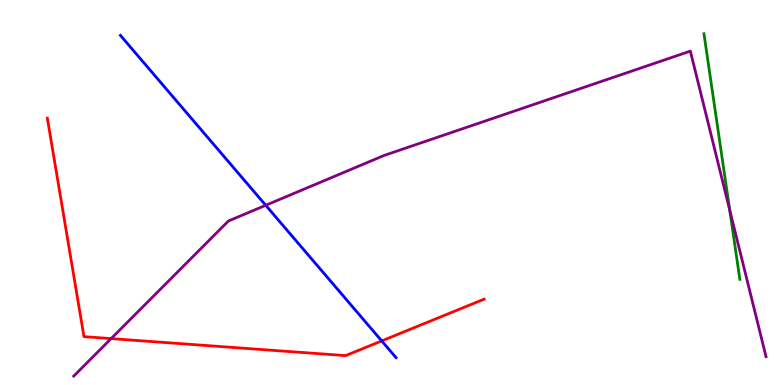[{'lines': ['blue', 'red'], 'intersections': [{'x': 4.93, 'y': 1.15}]}, {'lines': ['green', 'red'], 'intersections': []}, {'lines': ['purple', 'red'], 'intersections': [{'x': 1.43, 'y': 1.2}]}, {'lines': ['blue', 'green'], 'intersections': []}, {'lines': ['blue', 'purple'], 'intersections': [{'x': 3.43, 'y': 4.67}]}, {'lines': ['green', 'purple'], 'intersections': [{'x': 9.42, 'y': 4.54}]}]